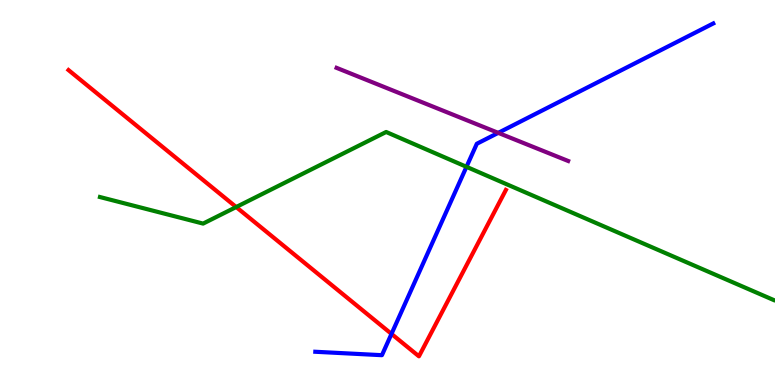[{'lines': ['blue', 'red'], 'intersections': [{'x': 5.05, 'y': 1.33}]}, {'lines': ['green', 'red'], 'intersections': [{'x': 3.05, 'y': 4.62}]}, {'lines': ['purple', 'red'], 'intersections': []}, {'lines': ['blue', 'green'], 'intersections': [{'x': 6.02, 'y': 5.67}]}, {'lines': ['blue', 'purple'], 'intersections': [{'x': 6.43, 'y': 6.55}]}, {'lines': ['green', 'purple'], 'intersections': []}]